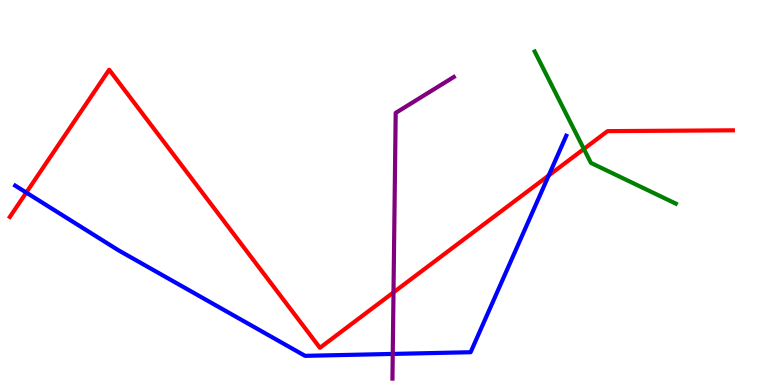[{'lines': ['blue', 'red'], 'intersections': [{'x': 0.339, 'y': 5.0}, {'x': 7.08, 'y': 5.44}]}, {'lines': ['green', 'red'], 'intersections': [{'x': 7.53, 'y': 6.13}]}, {'lines': ['purple', 'red'], 'intersections': [{'x': 5.08, 'y': 2.41}]}, {'lines': ['blue', 'green'], 'intersections': []}, {'lines': ['blue', 'purple'], 'intersections': [{'x': 5.07, 'y': 0.807}]}, {'lines': ['green', 'purple'], 'intersections': []}]